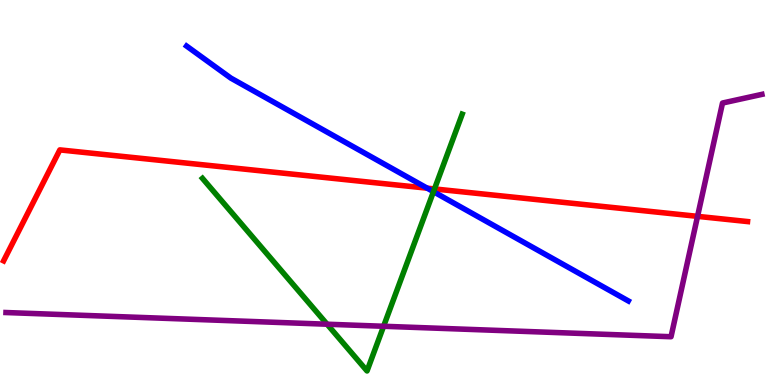[{'lines': ['blue', 'red'], 'intersections': [{'x': 5.51, 'y': 5.11}]}, {'lines': ['green', 'red'], 'intersections': [{'x': 5.61, 'y': 5.09}]}, {'lines': ['purple', 'red'], 'intersections': [{'x': 9.0, 'y': 4.38}]}, {'lines': ['blue', 'green'], 'intersections': [{'x': 5.59, 'y': 5.02}]}, {'lines': ['blue', 'purple'], 'intersections': []}, {'lines': ['green', 'purple'], 'intersections': [{'x': 4.22, 'y': 1.58}, {'x': 4.95, 'y': 1.53}]}]